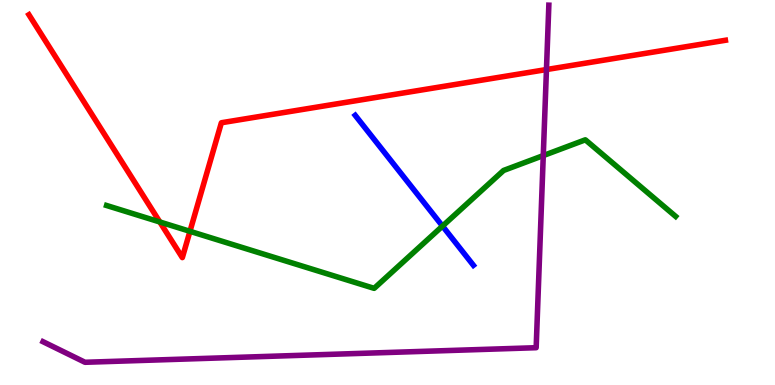[{'lines': ['blue', 'red'], 'intersections': []}, {'lines': ['green', 'red'], 'intersections': [{'x': 2.06, 'y': 4.23}, {'x': 2.45, 'y': 3.99}]}, {'lines': ['purple', 'red'], 'intersections': [{'x': 7.05, 'y': 8.19}]}, {'lines': ['blue', 'green'], 'intersections': [{'x': 5.71, 'y': 4.13}]}, {'lines': ['blue', 'purple'], 'intersections': []}, {'lines': ['green', 'purple'], 'intersections': [{'x': 7.01, 'y': 5.96}]}]